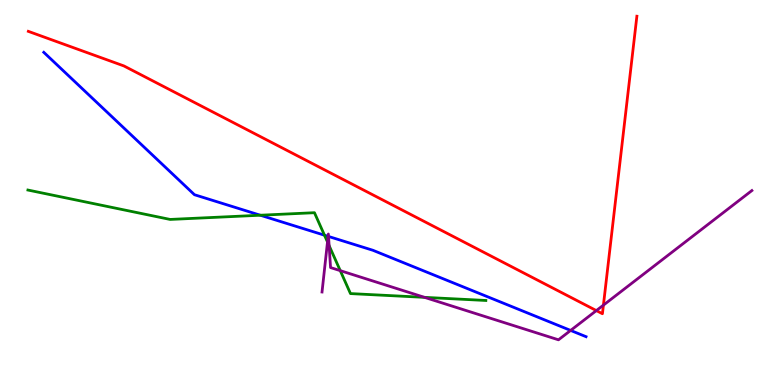[{'lines': ['blue', 'red'], 'intersections': []}, {'lines': ['green', 'red'], 'intersections': []}, {'lines': ['purple', 'red'], 'intersections': [{'x': 7.69, 'y': 1.93}, {'x': 7.79, 'y': 2.07}]}, {'lines': ['blue', 'green'], 'intersections': [{'x': 3.36, 'y': 4.41}, {'x': 4.19, 'y': 3.89}]}, {'lines': ['blue', 'purple'], 'intersections': [{'x': 4.23, 'y': 3.86}, {'x': 4.24, 'y': 3.86}, {'x': 7.36, 'y': 1.42}]}, {'lines': ['green', 'purple'], 'intersections': [{'x': 4.23, 'y': 3.71}, {'x': 4.25, 'y': 3.62}, {'x': 4.39, 'y': 2.97}, {'x': 5.48, 'y': 2.28}]}]